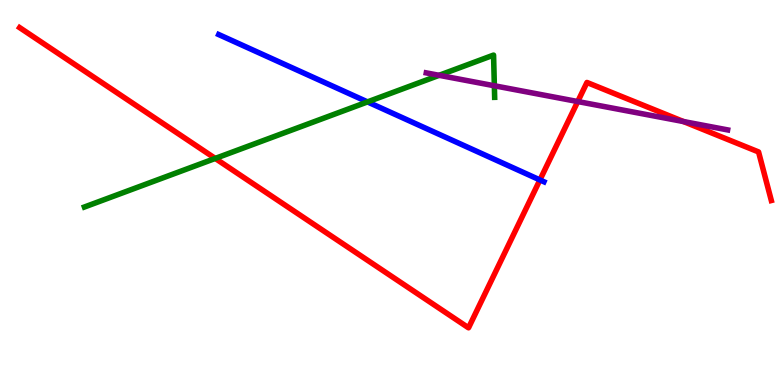[{'lines': ['blue', 'red'], 'intersections': [{'x': 6.97, 'y': 5.33}]}, {'lines': ['green', 'red'], 'intersections': [{'x': 2.78, 'y': 5.88}]}, {'lines': ['purple', 'red'], 'intersections': [{'x': 7.45, 'y': 7.36}, {'x': 8.82, 'y': 6.84}]}, {'lines': ['blue', 'green'], 'intersections': [{'x': 4.74, 'y': 7.35}]}, {'lines': ['blue', 'purple'], 'intersections': []}, {'lines': ['green', 'purple'], 'intersections': [{'x': 5.67, 'y': 8.04}, {'x': 6.38, 'y': 7.77}]}]